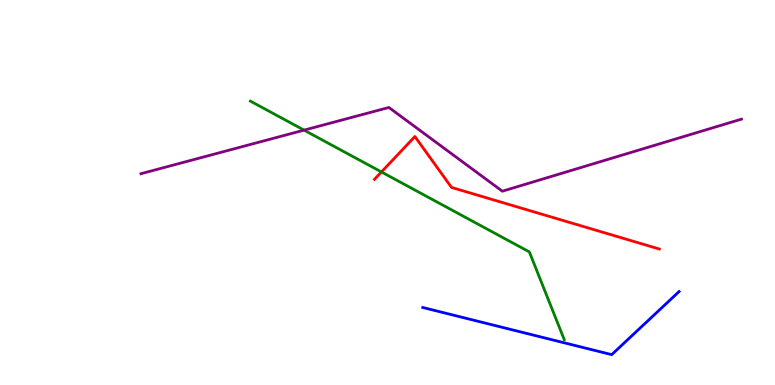[{'lines': ['blue', 'red'], 'intersections': []}, {'lines': ['green', 'red'], 'intersections': [{'x': 4.92, 'y': 5.53}]}, {'lines': ['purple', 'red'], 'intersections': []}, {'lines': ['blue', 'green'], 'intersections': []}, {'lines': ['blue', 'purple'], 'intersections': []}, {'lines': ['green', 'purple'], 'intersections': [{'x': 3.92, 'y': 6.62}]}]